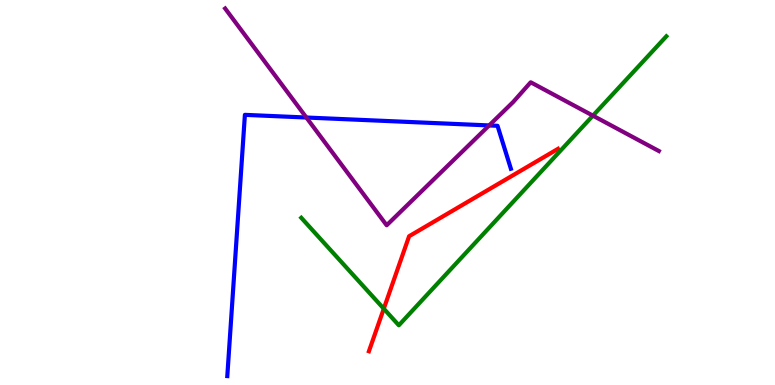[{'lines': ['blue', 'red'], 'intersections': []}, {'lines': ['green', 'red'], 'intersections': [{'x': 4.95, 'y': 1.98}]}, {'lines': ['purple', 'red'], 'intersections': []}, {'lines': ['blue', 'green'], 'intersections': []}, {'lines': ['blue', 'purple'], 'intersections': [{'x': 3.95, 'y': 6.95}, {'x': 6.31, 'y': 6.74}]}, {'lines': ['green', 'purple'], 'intersections': [{'x': 7.65, 'y': 7.0}]}]